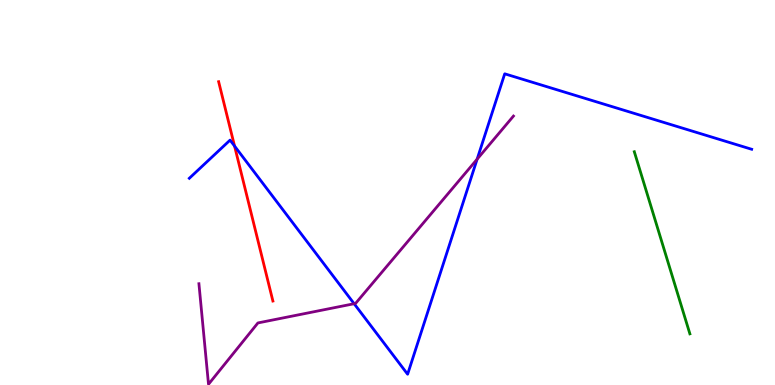[{'lines': ['blue', 'red'], 'intersections': [{'x': 3.03, 'y': 6.21}]}, {'lines': ['green', 'red'], 'intersections': []}, {'lines': ['purple', 'red'], 'intersections': []}, {'lines': ['blue', 'green'], 'intersections': []}, {'lines': ['blue', 'purple'], 'intersections': [{'x': 4.57, 'y': 2.11}, {'x': 6.16, 'y': 5.87}]}, {'lines': ['green', 'purple'], 'intersections': []}]